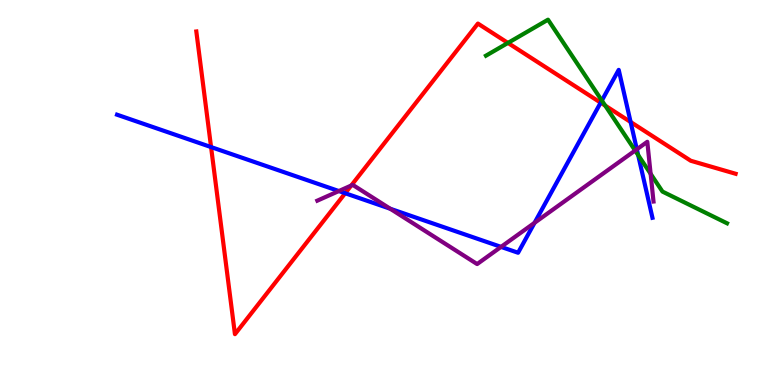[{'lines': ['blue', 'red'], 'intersections': [{'x': 2.72, 'y': 6.18}, {'x': 4.45, 'y': 4.98}, {'x': 7.75, 'y': 7.33}, {'x': 8.14, 'y': 6.83}]}, {'lines': ['green', 'red'], 'intersections': [{'x': 6.55, 'y': 8.88}, {'x': 7.81, 'y': 7.26}]}, {'lines': ['purple', 'red'], 'intersections': [{'x': 4.53, 'y': 5.18}]}, {'lines': ['blue', 'green'], 'intersections': [{'x': 7.77, 'y': 7.39}, {'x': 8.23, 'y': 5.97}]}, {'lines': ['blue', 'purple'], 'intersections': [{'x': 4.37, 'y': 5.04}, {'x': 5.03, 'y': 4.58}, {'x': 6.47, 'y': 3.59}, {'x': 6.9, 'y': 4.21}, {'x': 8.22, 'y': 6.12}]}, {'lines': ['green', 'purple'], 'intersections': [{'x': 8.2, 'y': 6.09}, {'x': 8.4, 'y': 5.49}]}]